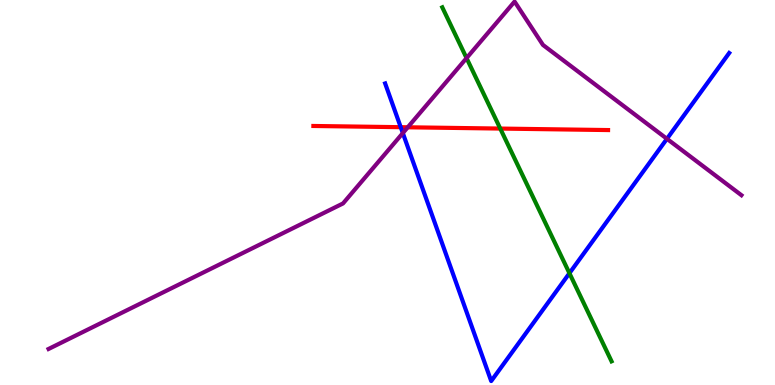[{'lines': ['blue', 'red'], 'intersections': [{'x': 5.17, 'y': 6.7}]}, {'lines': ['green', 'red'], 'intersections': [{'x': 6.45, 'y': 6.66}]}, {'lines': ['purple', 'red'], 'intersections': [{'x': 5.26, 'y': 6.69}]}, {'lines': ['blue', 'green'], 'intersections': [{'x': 7.35, 'y': 2.9}]}, {'lines': ['blue', 'purple'], 'intersections': [{'x': 5.2, 'y': 6.54}, {'x': 8.61, 'y': 6.39}]}, {'lines': ['green', 'purple'], 'intersections': [{'x': 6.02, 'y': 8.49}]}]